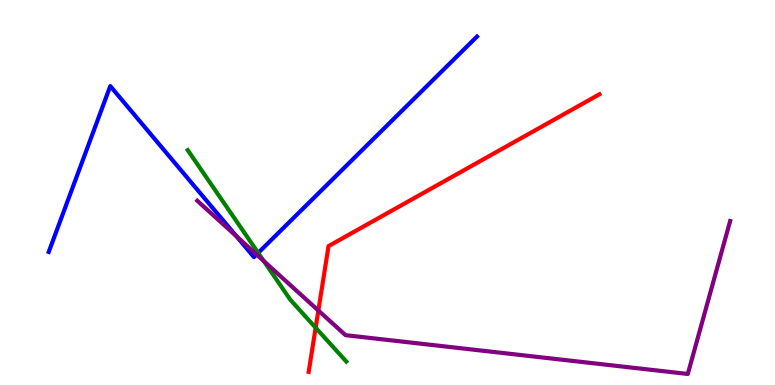[{'lines': ['blue', 'red'], 'intersections': []}, {'lines': ['green', 'red'], 'intersections': [{'x': 4.07, 'y': 1.49}]}, {'lines': ['purple', 'red'], 'intersections': [{'x': 4.11, 'y': 1.93}]}, {'lines': ['blue', 'green'], 'intersections': [{'x': 3.33, 'y': 3.43}]}, {'lines': ['blue', 'purple'], 'intersections': [{'x': 3.05, 'y': 3.86}, {'x': 3.31, 'y': 3.39}]}, {'lines': ['green', 'purple'], 'intersections': [{'x': 3.4, 'y': 3.22}]}]